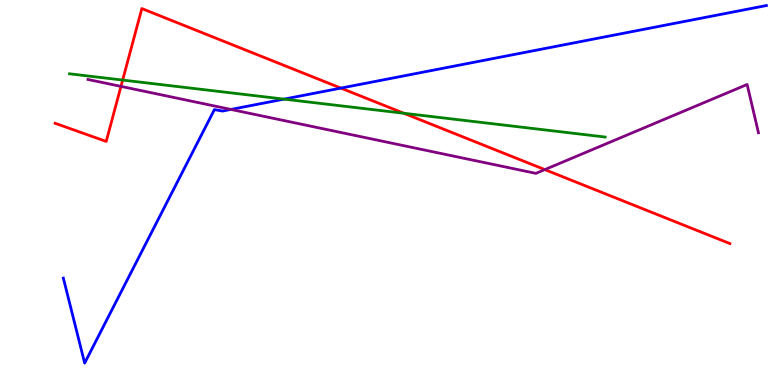[{'lines': ['blue', 'red'], 'intersections': [{'x': 4.4, 'y': 7.71}]}, {'lines': ['green', 'red'], 'intersections': [{'x': 1.58, 'y': 7.92}, {'x': 5.21, 'y': 7.06}]}, {'lines': ['purple', 'red'], 'intersections': [{'x': 1.56, 'y': 7.76}, {'x': 7.03, 'y': 5.59}]}, {'lines': ['blue', 'green'], 'intersections': [{'x': 3.67, 'y': 7.43}]}, {'lines': ['blue', 'purple'], 'intersections': [{'x': 2.98, 'y': 7.16}]}, {'lines': ['green', 'purple'], 'intersections': []}]